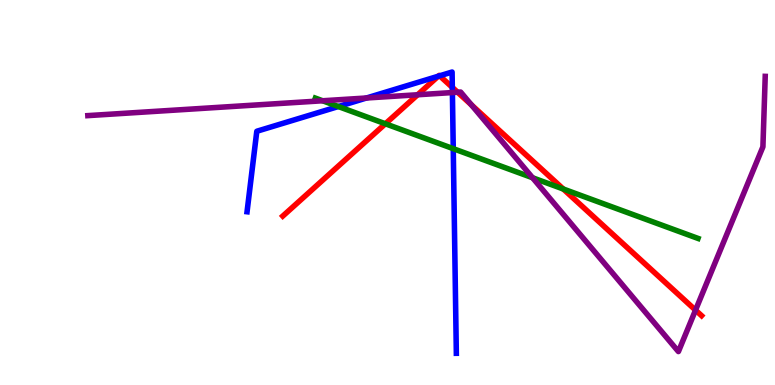[{'lines': ['blue', 'red'], 'intersections': [{'x': 5.65, 'y': 8.02}, {'x': 5.67, 'y': 8.03}, {'x': 5.84, 'y': 7.73}]}, {'lines': ['green', 'red'], 'intersections': [{'x': 4.97, 'y': 6.78}, {'x': 7.27, 'y': 5.09}]}, {'lines': ['purple', 'red'], 'intersections': [{'x': 5.39, 'y': 7.54}, {'x': 5.9, 'y': 7.6}, {'x': 6.08, 'y': 7.28}, {'x': 8.97, 'y': 1.94}]}, {'lines': ['blue', 'green'], 'intersections': [{'x': 4.37, 'y': 7.23}, {'x': 5.85, 'y': 6.14}]}, {'lines': ['blue', 'purple'], 'intersections': [{'x': 4.73, 'y': 7.45}, {'x': 5.84, 'y': 7.6}]}, {'lines': ['green', 'purple'], 'intersections': [{'x': 4.16, 'y': 7.38}, {'x': 6.87, 'y': 5.38}]}]